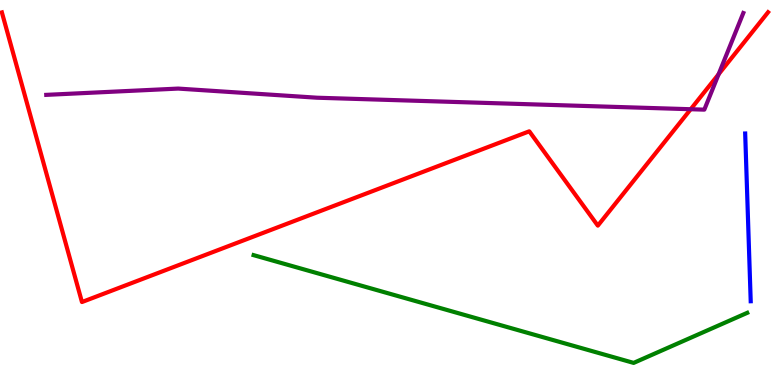[{'lines': ['blue', 'red'], 'intersections': []}, {'lines': ['green', 'red'], 'intersections': []}, {'lines': ['purple', 'red'], 'intersections': [{'x': 8.91, 'y': 7.16}, {'x': 9.27, 'y': 8.07}]}, {'lines': ['blue', 'green'], 'intersections': []}, {'lines': ['blue', 'purple'], 'intersections': []}, {'lines': ['green', 'purple'], 'intersections': []}]